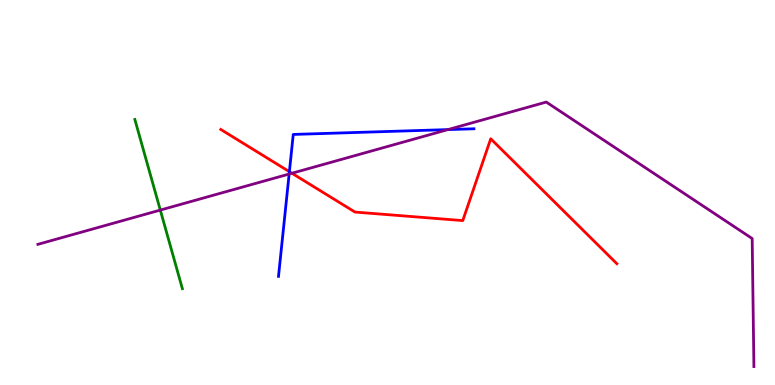[{'lines': ['blue', 'red'], 'intersections': [{'x': 3.73, 'y': 5.54}]}, {'lines': ['green', 'red'], 'intersections': []}, {'lines': ['purple', 'red'], 'intersections': [{'x': 3.77, 'y': 5.5}]}, {'lines': ['blue', 'green'], 'intersections': []}, {'lines': ['blue', 'purple'], 'intersections': [{'x': 3.73, 'y': 5.48}, {'x': 5.78, 'y': 6.63}]}, {'lines': ['green', 'purple'], 'intersections': [{'x': 2.07, 'y': 4.54}]}]